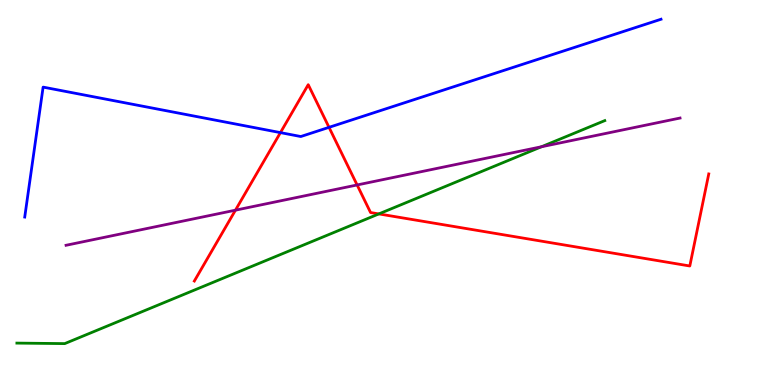[{'lines': ['blue', 'red'], 'intersections': [{'x': 3.62, 'y': 6.56}, {'x': 4.25, 'y': 6.69}]}, {'lines': ['green', 'red'], 'intersections': [{'x': 4.89, 'y': 4.44}]}, {'lines': ['purple', 'red'], 'intersections': [{'x': 3.04, 'y': 4.54}, {'x': 4.61, 'y': 5.2}]}, {'lines': ['blue', 'green'], 'intersections': []}, {'lines': ['blue', 'purple'], 'intersections': []}, {'lines': ['green', 'purple'], 'intersections': [{'x': 6.99, 'y': 6.19}]}]